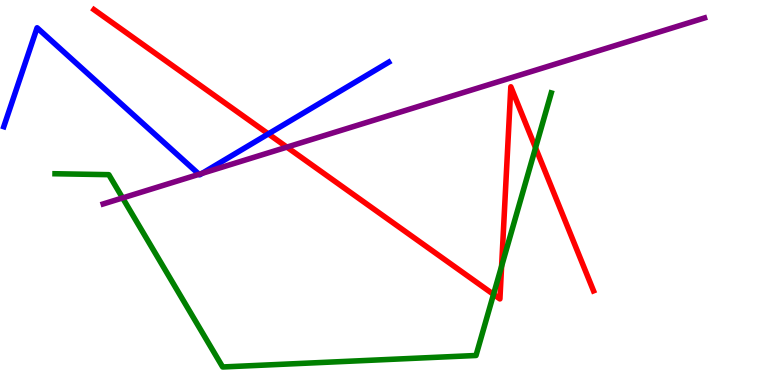[{'lines': ['blue', 'red'], 'intersections': [{'x': 3.46, 'y': 6.52}]}, {'lines': ['green', 'red'], 'intersections': [{'x': 6.37, 'y': 2.35}, {'x': 6.47, 'y': 3.09}, {'x': 6.91, 'y': 6.16}]}, {'lines': ['purple', 'red'], 'intersections': [{'x': 3.7, 'y': 6.18}]}, {'lines': ['blue', 'green'], 'intersections': []}, {'lines': ['blue', 'purple'], 'intersections': [{'x': 2.57, 'y': 5.47}, {'x': 2.61, 'y': 5.5}]}, {'lines': ['green', 'purple'], 'intersections': [{'x': 1.58, 'y': 4.86}]}]